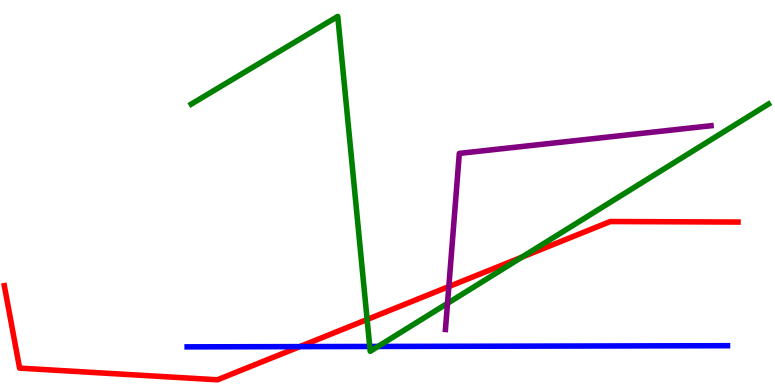[{'lines': ['blue', 'red'], 'intersections': [{'x': 3.87, 'y': 0.997}]}, {'lines': ['green', 'red'], 'intersections': [{'x': 4.74, 'y': 1.7}, {'x': 6.73, 'y': 3.32}]}, {'lines': ['purple', 'red'], 'intersections': [{'x': 5.79, 'y': 2.56}]}, {'lines': ['blue', 'green'], 'intersections': [{'x': 4.77, 'y': 1.0}, {'x': 4.88, 'y': 1.0}]}, {'lines': ['blue', 'purple'], 'intersections': []}, {'lines': ['green', 'purple'], 'intersections': [{'x': 5.77, 'y': 2.12}]}]